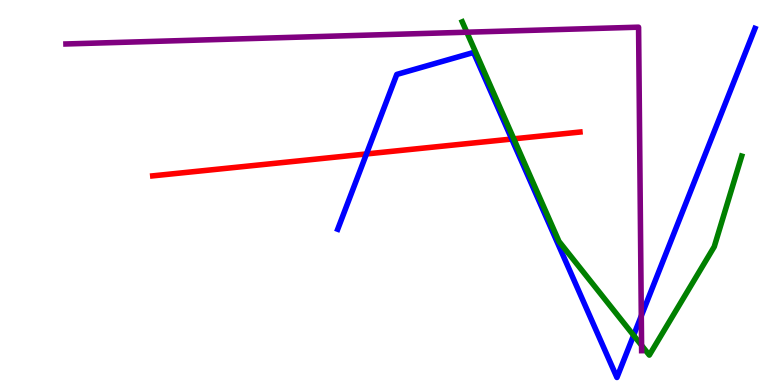[{'lines': ['blue', 'red'], 'intersections': [{'x': 4.73, 'y': 6.0}, {'x': 6.6, 'y': 6.39}]}, {'lines': ['green', 'red'], 'intersections': [{'x': 6.63, 'y': 6.39}]}, {'lines': ['purple', 'red'], 'intersections': []}, {'lines': ['blue', 'green'], 'intersections': [{'x': 8.18, 'y': 1.29}]}, {'lines': ['blue', 'purple'], 'intersections': [{'x': 8.27, 'y': 1.79}]}, {'lines': ['green', 'purple'], 'intersections': [{'x': 6.02, 'y': 9.16}, {'x': 8.28, 'y': 1.03}]}]